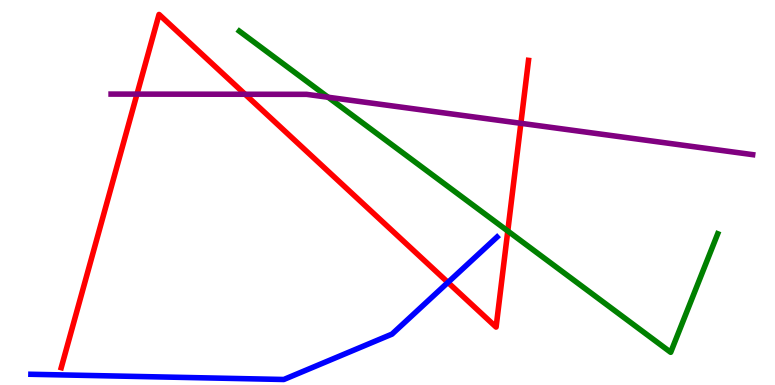[{'lines': ['blue', 'red'], 'intersections': [{'x': 5.78, 'y': 2.66}]}, {'lines': ['green', 'red'], 'intersections': [{'x': 6.55, 'y': 4.0}]}, {'lines': ['purple', 'red'], 'intersections': [{'x': 1.77, 'y': 7.56}, {'x': 3.16, 'y': 7.55}, {'x': 6.72, 'y': 6.8}]}, {'lines': ['blue', 'green'], 'intersections': []}, {'lines': ['blue', 'purple'], 'intersections': []}, {'lines': ['green', 'purple'], 'intersections': [{'x': 4.23, 'y': 7.47}]}]